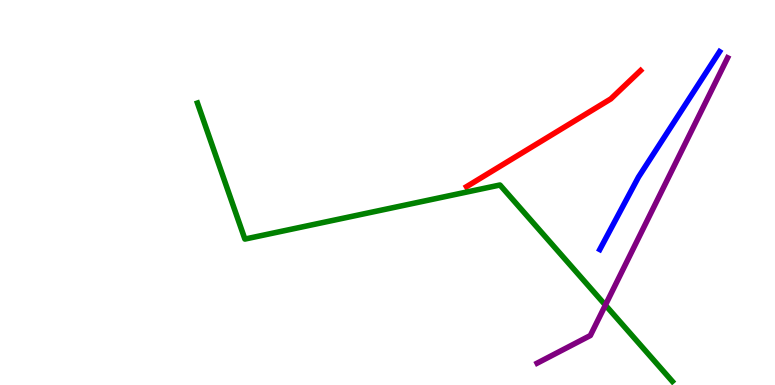[{'lines': ['blue', 'red'], 'intersections': []}, {'lines': ['green', 'red'], 'intersections': []}, {'lines': ['purple', 'red'], 'intersections': []}, {'lines': ['blue', 'green'], 'intersections': []}, {'lines': ['blue', 'purple'], 'intersections': []}, {'lines': ['green', 'purple'], 'intersections': [{'x': 7.81, 'y': 2.08}]}]